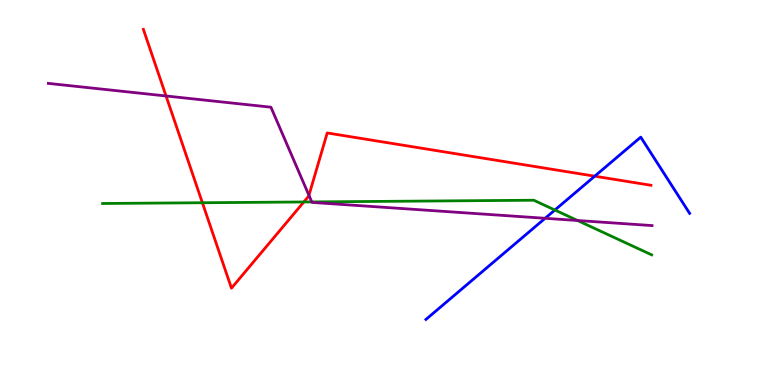[{'lines': ['blue', 'red'], 'intersections': [{'x': 7.67, 'y': 5.42}]}, {'lines': ['green', 'red'], 'intersections': [{'x': 2.61, 'y': 4.73}, {'x': 3.92, 'y': 4.75}]}, {'lines': ['purple', 'red'], 'intersections': [{'x': 2.14, 'y': 7.51}, {'x': 3.99, 'y': 4.93}]}, {'lines': ['blue', 'green'], 'intersections': [{'x': 7.16, 'y': 4.54}]}, {'lines': ['blue', 'purple'], 'intersections': [{'x': 7.03, 'y': 4.33}]}, {'lines': ['green', 'purple'], 'intersections': [{'x': 4.02, 'y': 4.76}, {'x': 7.45, 'y': 4.27}]}]